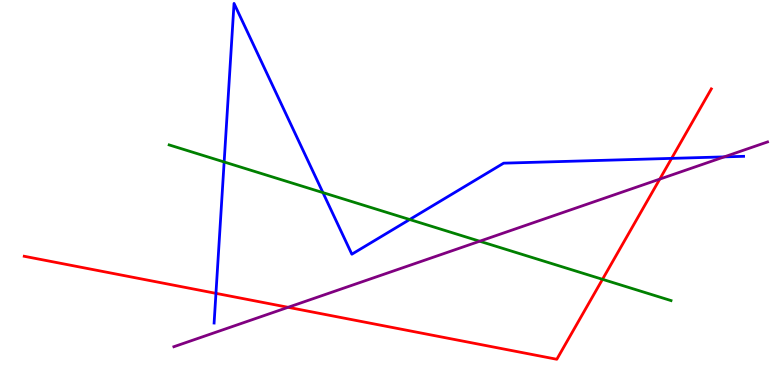[{'lines': ['blue', 'red'], 'intersections': [{'x': 2.79, 'y': 2.38}, {'x': 8.67, 'y': 5.89}]}, {'lines': ['green', 'red'], 'intersections': [{'x': 7.77, 'y': 2.74}]}, {'lines': ['purple', 'red'], 'intersections': [{'x': 3.72, 'y': 2.02}, {'x': 8.51, 'y': 5.35}]}, {'lines': ['blue', 'green'], 'intersections': [{'x': 2.89, 'y': 5.79}, {'x': 4.17, 'y': 5.0}, {'x': 5.29, 'y': 4.3}]}, {'lines': ['blue', 'purple'], 'intersections': [{'x': 9.34, 'y': 5.93}]}, {'lines': ['green', 'purple'], 'intersections': [{'x': 6.19, 'y': 3.73}]}]